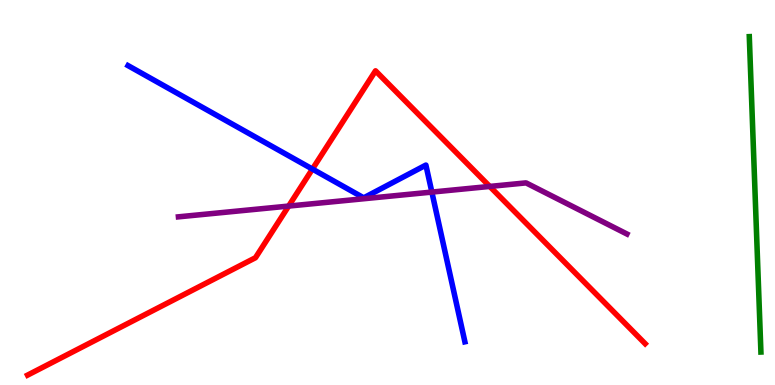[{'lines': ['blue', 'red'], 'intersections': [{'x': 4.03, 'y': 5.61}]}, {'lines': ['green', 'red'], 'intersections': []}, {'lines': ['purple', 'red'], 'intersections': [{'x': 3.72, 'y': 4.65}, {'x': 6.32, 'y': 5.16}]}, {'lines': ['blue', 'green'], 'intersections': []}, {'lines': ['blue', 'purple'], 'intersections': [{'x': 5.57, 'y': 5.01}]}, {'lines': ['green', 'purple'], 'intersections': []}]